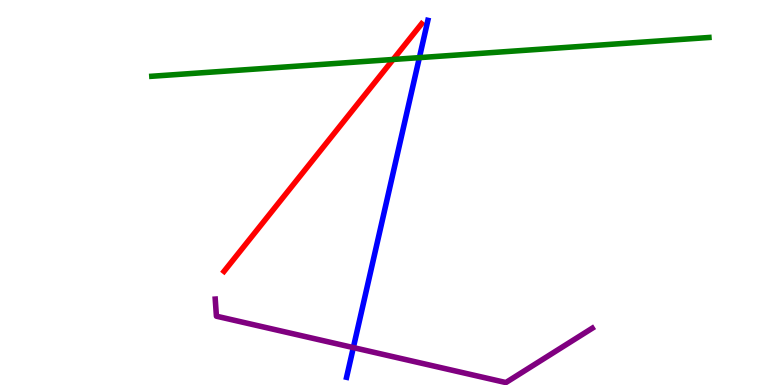[{'lines': ['blue', 'red'], 'intersections': []}, {'lines': ['green', 'red'], 'intersections': [{'x': 5.07, 'y': 8.46}]}, {'lines': ['purple', 'red'], 'intersections': []}, {'lines': ['blue', 'green'], 'intersections': [{'x': 5.41, 'y': 8.5}]}, {'lines': ['blue', 'purple'], 'intersections': [{'x': 4.56, 'y': 0.972}]}, {'lines': ['green', 'purple'], 'intersections': []}]